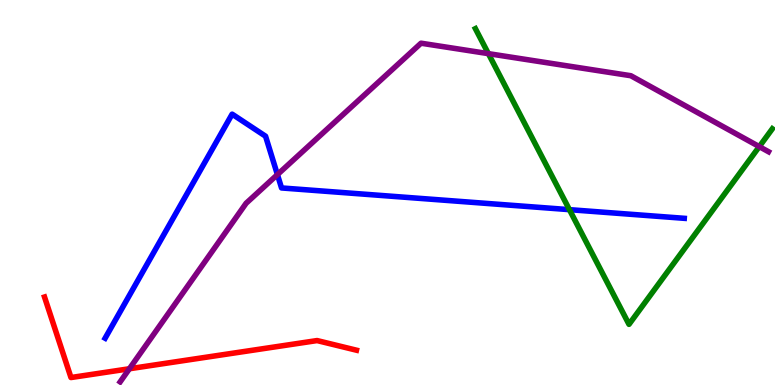[{'lines': ['blue', 'red'], 'intersections': []}, {'lines': ['green', 'red'], 'intersections': []}, {'lines': ['purple', 'red'], 'intersections': [{'x': 1.67, 'y': 0.422}]}, {'lines': ['blue', 'green'], 'intersections': [{'x': 7.35, 'y': 4.55}]}, {'lines': ['blue', 'purple'], 'intersections': [{'x': 3.58, 'y': 5.46}]}, {'lines': ['green', 'purple'], 'intersections': [{'x': 6.3, 'y': 8.61}, {'x': 9.8, 'y': 6.19}]}]